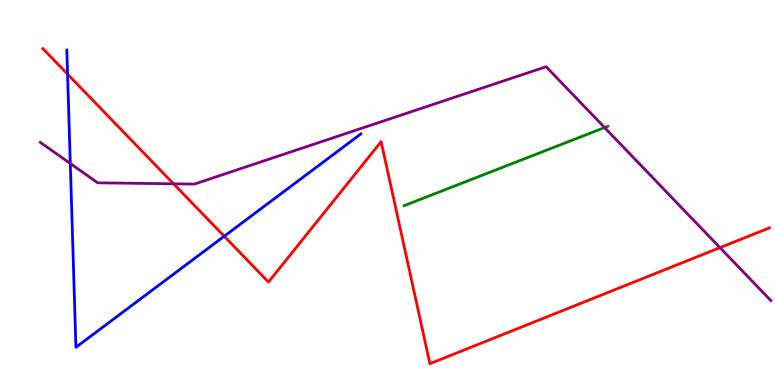[{'lines': ['blue', 'red'], 'intersections': [{'x': 0.872, 'y': 8.07}, {'x': 2.89, 'y': 3.86}]}, {'lines': ['green', 'red'], 'intersections': []}, {'lines': ['purple', 'red'], 'intersections': [{'x': 2.24, 'y': 5.23}, {'x': 9.29, 'y': 3.57}]}, {'lines': ['blue', 'green'], 'intersections': []}, {'lines': ['blue', 'purple'], 'intersections': [{'x': 0.907, 'y': 5.75}]}, {'lines': ['green', 'purple'], 'intersections': [{'x': 7.8, 'y': 6.69}]}]